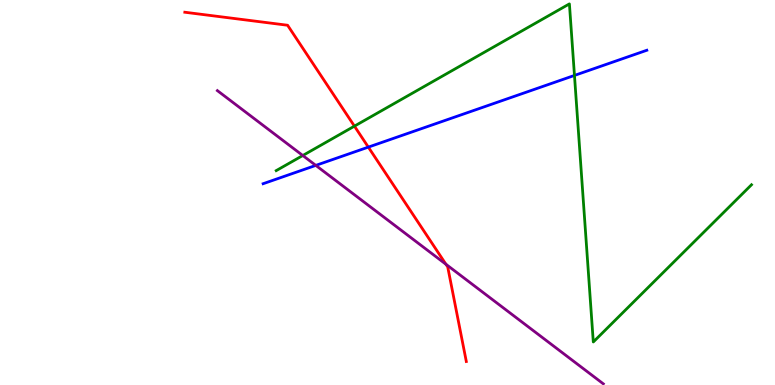[{'lines': ['blue', 'red'], 'intersections': [{'x': 4.75, 'y': 6.18}]}, {'lines': ['green', 'red'], 'intersections': [{'x': 4.57, 'y': 6.72}]}, {'lines': ['purple', 'red'], 'intersections': [{'x': 5.75, 'y': 3.14}]}, {'lines': ['blue', 'green'], 'intersections': [{'x': 7.41, 'y': 8.04}]}, {'lines': ['blue', 'purple'], 'intersections': [{'x': 4.07, 'y': 5.7}]}, {'lines': ['green', 'purple'], 'intersections': [{'x': 3.91, 'y': 5.96}]}]